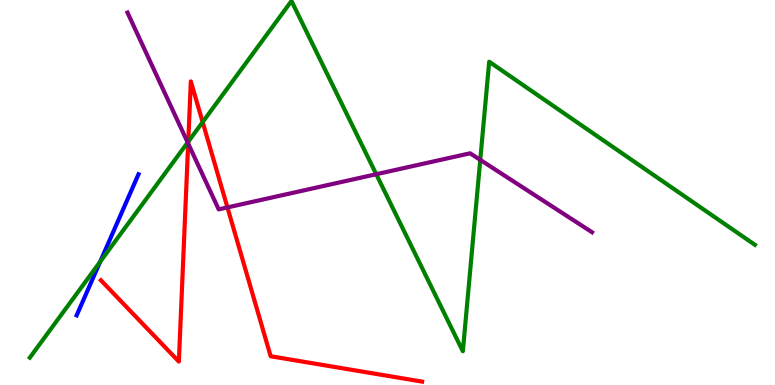[{'lines': ['blue', 'red'], 'intersections': []}, {'lines': ['green', 'red'], 'intersections': [{'x': 2.43, 'y': 6.32}, {'x': 2.61, 'y': 6.83}]}, {'lines': ['purple', 'red'], 'intersections': [{'x': 2.43, 'y': 6.27}, {'x': 2.93, 'y': 4.61}]}, {'lines': ['blue', 'green'], 'intersections': [{'x': 1.29, 'y': 3.2}]}, {'lines': ['blue', 'purple'], 'intersections': []}, {'lines': ['green', 'purple'], 'intersections': [{'x': 2.42, 'y': 6.3}, {'x': 4.85, 'y': 5.47}, {'x': 6.2, 'y': 5.85}]}]